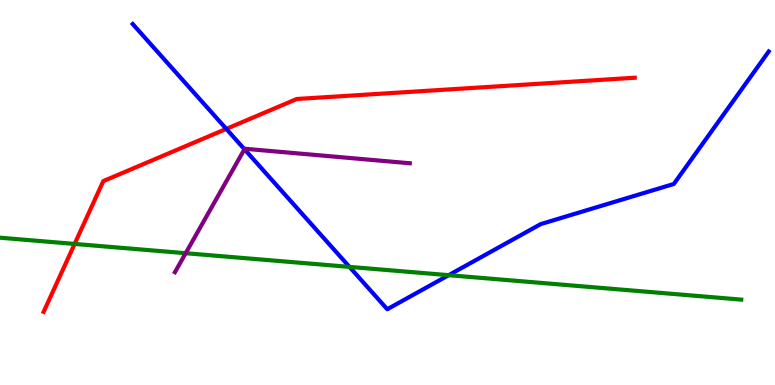[{'lines': ['blue', 'red'], 'intersections': [{'x': 2.92, 'y': 6.65}]}, {'lines': ['green', 'red'], 'intersections': [{'x': 0.963, 'y': 3.66}]}, {'lines': ['purple', 'red'], 'intersections': []}, {'lines': ['blue', 'green'], 'intersections': [{'x': 4.51, 'y': 3.07}, {'x': 5.79, 'y': 2.85}]}, {'lines': ['blue', 'purple'], 'intersections': [{'x': 3.15, 'y': 6.12}]}, {'lines': ['green', 'purple'], 'intersections': [{'x': 2.4, 'y': 3.42}]}]